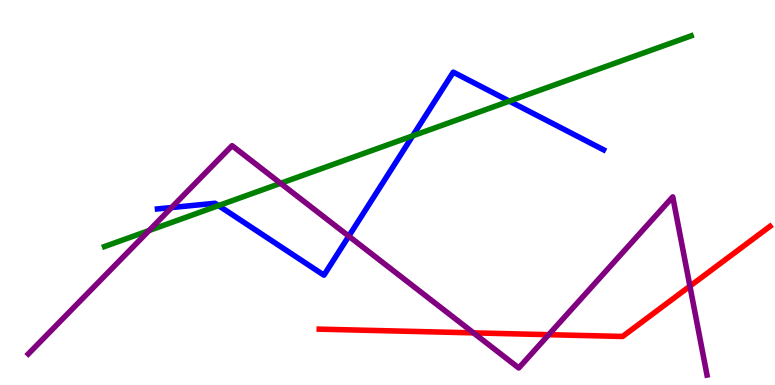[{'lines': ['blue', 'red'], 'intersections': []}, {'lines': ['green', 'red'], 'intersections': []}, {'lines': ['purple', 'red'], 'intersections': [{'x': 6.11, 'y': 1.35}, {'x': 7.08, 'y': 1.31}, {'x': 8.9, 'y': 2.57}]}, {'lines': ['blue', 'green'], 'intersections': [{'x': 2.82, 'y': 4.66}, {'x': 5.33, 'y': 6.47}, {'x': 6.57, 'y': 7.37}]}, {'lines': ['blue', 'purple'], 'intersections': [{'x': 2.21, 'y': 4.61}, {'x': 4.5, 'y': 3.87}]}, {'lines': ['green', 'purple'], 'intersections': [{'x': 1.92, 'y': 4.01}, {'x': 3.62, 'y': 5.24}]}]